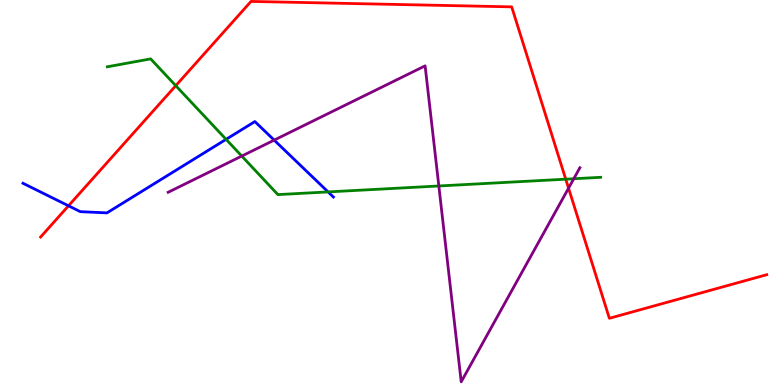[{'lines': ['blue', 'red'], 'intersections': [{'x': 0.884, 'y': 4.65}]}, {'lines': ['green', 'red'], 'intersections': [{'x': 2.27, 'y': 7.77}, {'x': 7.3, 'y': 5.35}]}, {'lines': ['purple', 'red'], 'intersections': [{'x': 7.34, 'y': 5.11}]}, {'lines': ['blue', 'green'], 'intersections': [{'x': 2.92, 'y': 6.38}, {'x': 4.23, 'y': 5.02}]}, {'lines': ['blue', 'purple'], 'intersections': [{'x': 3.54, 'y': 6.36}]}, {'lines': ['green', 'purple'], 'intersections': [{'x': 3.12, 'y': 5.95}, {'x': 5.66, 'y': 5.17}, {'x': 7.4, 'y': 5.36}]}]